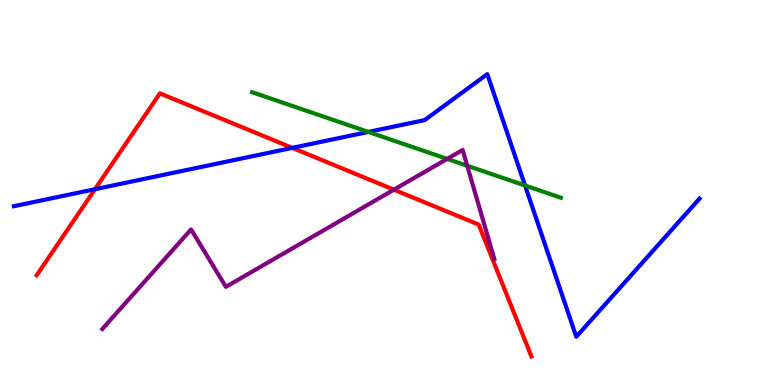[{'lines': ['blue', 'red'], 'intersections': [{'x': 1.23, 'y': 5.09}, {'x': 3.77, 'y': 6.16}]}, {'lines': ['green', 'red'], 'intersections': []}, {'lines': ['purple', 'red'], 'intersections': [{'x': 5.08, 'y': 5.07}]}, {'lines': ['blue', 'green'], 'intersections': [{'x': 4.75, 'y': 6.57}, {'x': 6.77, 'y': 5.18}]}, {'lines': ['blue', 'purple'], 'intersections': []}, {'lines': ['green', 'purple'], 'intersections': [{'x': 5.77, 'y': 5.87}, {'x': 6.03, 'y': 5.7}]}]